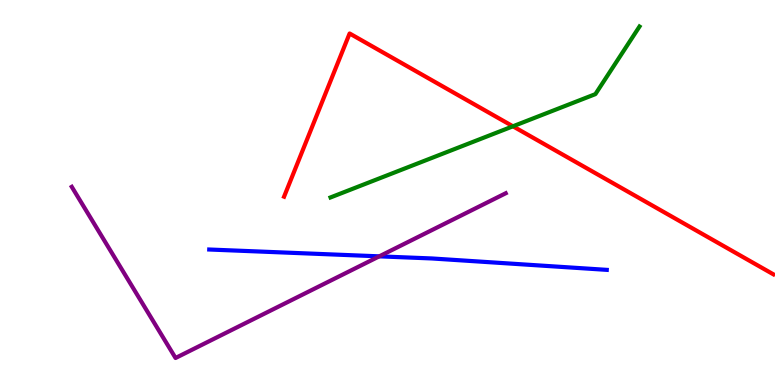[{'lines': ['blue', 'red'], 'intersections': []}, {'lines': ['green', 'red'], 'intersections': [{'x': 6.62, 'y': 6.72}]}, {'lines': ['purple', 'red'], 'intersections': []}, {'lines': ['blue', 'green'], 'intersections': []}, {'lines': ['blue', 'purple'], 'intersections': [{'x': 4.89, 'y': 3.34}]}, {'lines': ['green', 'purple'], 'intersections': []}]